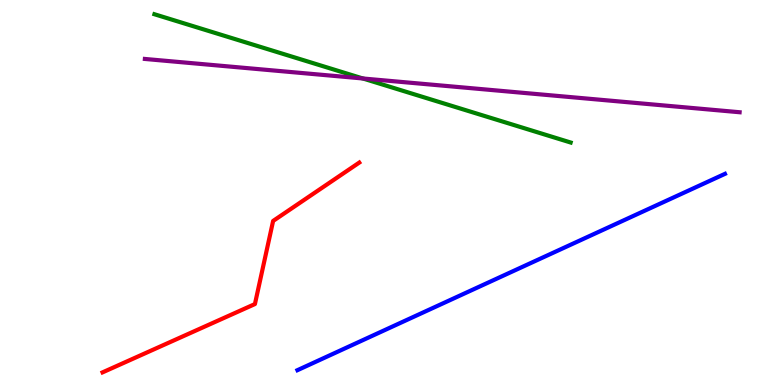[{'lines': ['blue', 'red'], 'intersections': []}, {'lines': ['green', 'red'], 'intersections': []}, {'lines': ['purple', 'red'], 'intersections': []}, {'lines': ['blue', 'green'], 'intersections': []}, {'lines': ['blue', 'purple'], 'intersections': []}, {'lines': ['green', 'purple'], 'intersections': [{'x': 4.68, 'y': 7.96}]}]